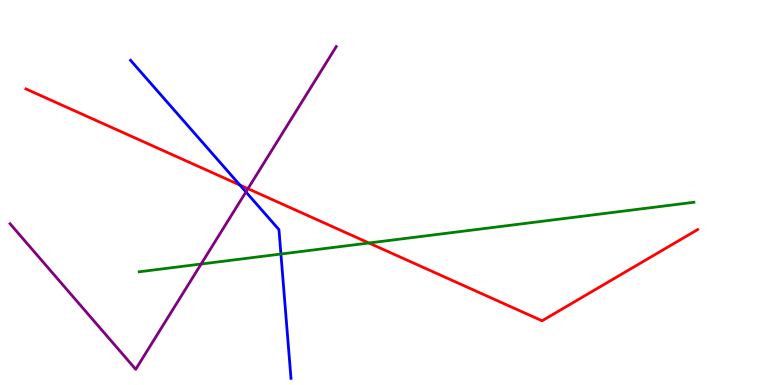[{'lines': ['blue', 'red'], 'intersections': [{'x': 3.1, 'y': 5.19}]}, {'lines': ['green', 'red'], 'intersections': [{'x': 4.76, 'y': 3.69}]}, {'lines': ['purple', 'red'], 'intersections': [{'x': 3.2, 'y': 5.1}]}, {'lines': ['blue', 'green'], 'intersections': [{'x': 3.62, 'y': 3.4}]}, {'lines': ['blue', 'purple'], 'intersections': [{'x': 3.17, 'y': 5.01}]}, {'lines': ['green', 'purple'], 'intersections': [{'x': 2.6, 'y': 3.14}]}]